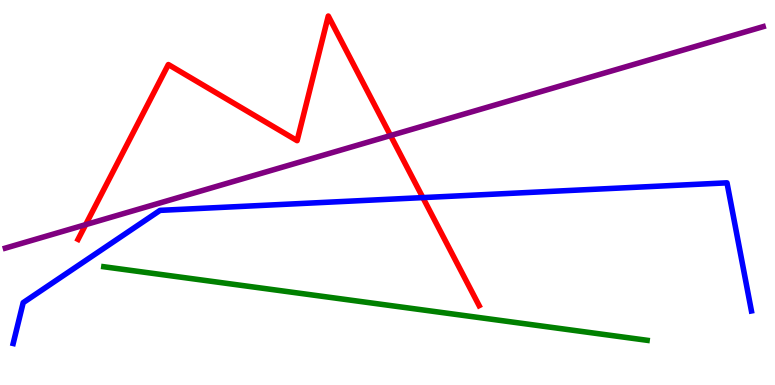[{'lines': ['blue', 'red'], 'intersections': [{'x': 5.46, 'y': 4.87}]}, {'lines': ['green', 'red'], 'intersections': []}, {'lines': ['purple', 'red'], 'intersections': [{'x': 1.11, 'y': 4.16}, {'x': 5.04, 'y': 6.48}]}, {'lines': ['blue', 'green'], 'intersections': []}, {'lines': ['blue', 'purple'], 'intersections': []}, {'lines': ['green', 'purple'], 'intersections': []}]